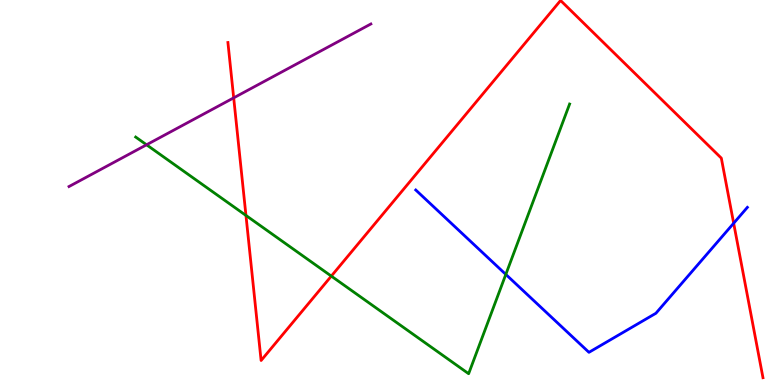[{'lines': ['blue', 'red'], 'intersections': [{'x': 9.47, 'y': 4.2}]}, {'lines': ['green', 'red'], 'intersections': [{'x': 3.17, 'y': 4.4}, {'x': 4.28, 'y': 2.83}]}, {'lines': ['purple', 'red'], 'intersections': [{'x': 3.02, 'y': 7.46}]}, {'lines': ['blue', 'green'], 'intersections': [{'x': 6.53, 'y': 2.87}]}, {'lines': ['blue', 'purple'], 'intersections': []}, {'lines': ['green', 'purple'], 'intersections': [{'x': 1.89, 'y': 6.24}]}]